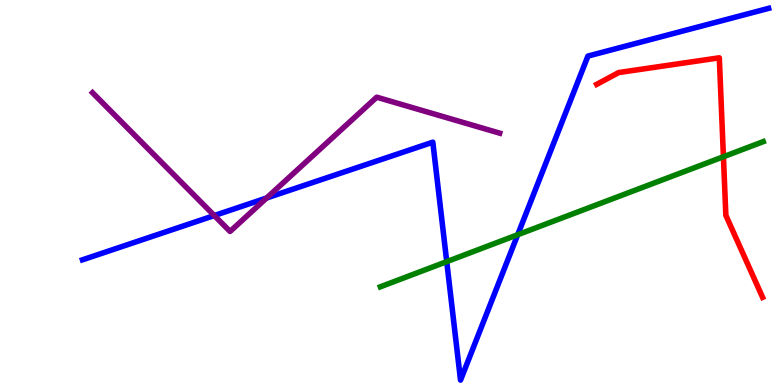[{'lines': ['blue', 'red'], 'intersections': []}, {'lines': ['green', 'red'], 'intersections': [{'x': 9.33, 'y': 5.93}]}, {'lines': ['purple', 'red'], 'intersections': []}, {'lines': ['blue', 'green'], 'intersections': [{'x': 5.76, 'y': 3.2}, {'x': 6.68, 'y': 3.9}]}, {'lines': ['blue', 'purple'], 'intersections': [{'x': 2.77, 'y': 4.4}, {'x': 3.44, 'y': 4.86}]}, {'lines': ['green', 'purple'], 'intersections': []}]